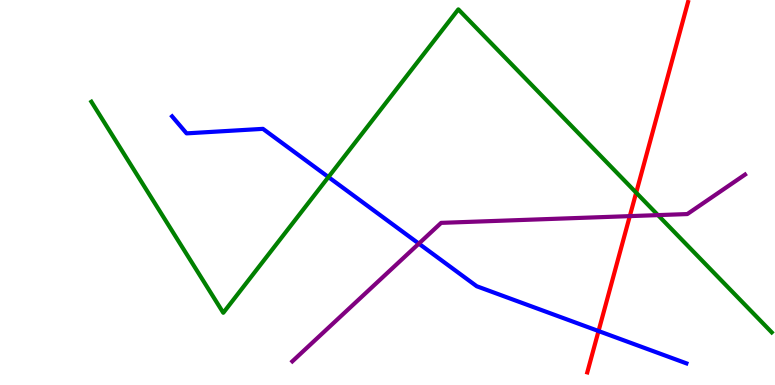[{'lines': ['blue', 'red'], 'intersections': [{'x': 7.72, 'y': 1.4}]}, {'lines': ['green', 'red'], 'intersections': [{'x': 8.21, 'y': 5.0}]}, {'lines': ['purple', 'red'], 'intersections': [{'x': 8.13, 'y': 4.39}]}, {'lines': ['blue', 'green'], 'intersections': [{'x': 4.24, 'y': 5.4}]}, {'lines': ['blue', 'purple'], 'intersections': [{'x': 5.4, 'y': 3.67}]}, {'lines': ['green', 'purple'], 'intersections': [{'x': 8.49, 'y': 4.41}]}]